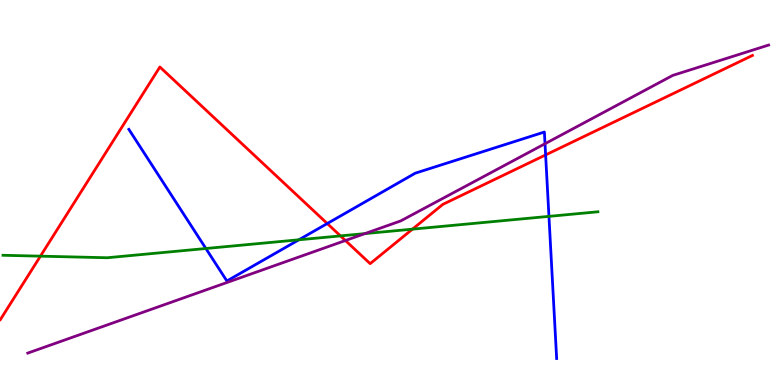[{'lines': ['blue', 'red'], 'intersections': [{'x': 4.22, 'y': 4.19}, {'x': 7.04, 'y': 5.98}]}, {'lines': ['green', 'red'], 'intersections': [{'x': 0.522, 'y': 3.35}, {'x': 4.39, 'y': 3.87}, {'x': 5.32, 'y': 4.05}]}, {'lines': ['purple', 'red'], 'intersections': [{'x': 4.46, 'y': 3.75}]}, {'lines': ['blue', 'green'], 'intersections': [{'x': 2.66, 'y': 3.55}, {'x': 3.86, 'y': 3.77}, {'x': 7.08, 'y': 4.38}]}, {'lines': ['blue', 'purple'], 'intersections': [{'x': 7.03, 'y': 6.27}]}, {'lines': ['green', 'purple'], 'intersections': [{'x': 4.71, 'y': 3.93}]}]